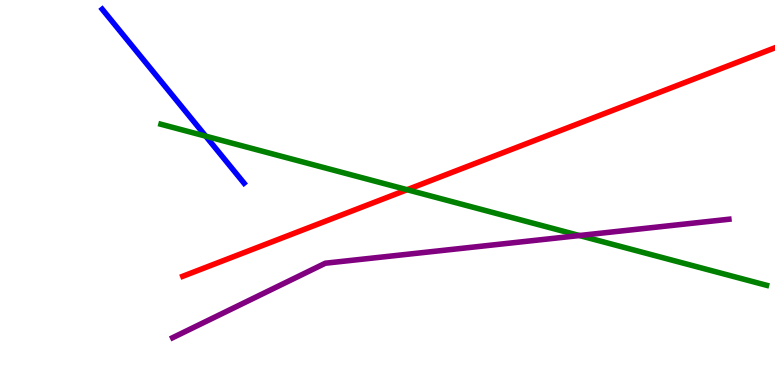[{'lines': ['blue', 'red'], 'intersections': []}, {'lines': ['green', 'red'], 'intersections': [{'x': 5.25, 'y': 5.07}]}, {'lines': ['purple', 'red'], 'intersections': []}, {'lines': ['blue', 'green'], 'intersections': [{'x': 2.65, 'y': 6.46}]}, {'lines': ['blue', 'purple'], 'intersections': []}, {'lines': ['green', 'purple'], 'intersections': [{'x': 7.48, 'y': 3.88}]}]